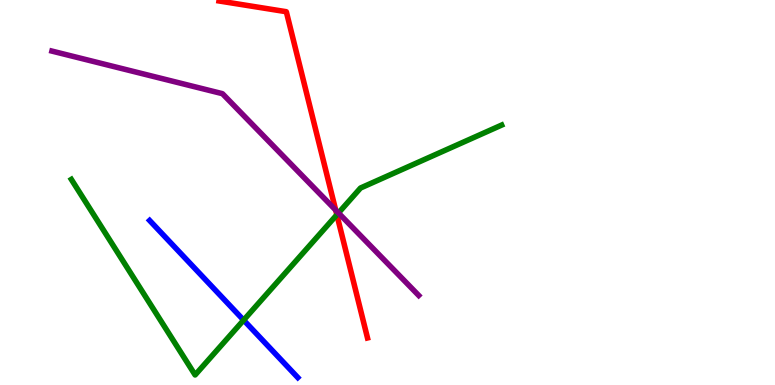[{'lines': ['blue', 'red'], 'intersections': []}, {'lines': ['green', 'red'], 'intersections': [{'x': 4.35, 'y': 4.42}]}, {'lines': ['purple', 'red'], 'intersections': [{'x': 4.33, 'y': 4.54}]}, {'lines': ['blue', 'green'], 'intersections': [{'x': 3.14, 'y': 1.68}]}, {'lines': ['blue', 'purple'], 'intersections': []}, {'lines': ['green', 'purple'], 'intersections': [{'x': 4.37, 'y': 4.47}]}]